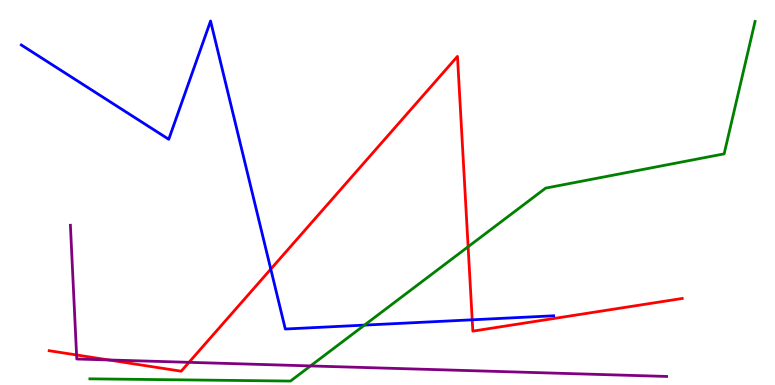[{'lines': ['blue', 'red'], 'intersections': [{'x': 3.49, 'y': 3.01}, {'x': 6.09, 'y': 1.69}]}, {'lines': ['green', 'red'], 'intersections': [{'x': 6.04, 'y': 3.59}]}, {'lines': ['purple', 'red'], 'intersections': [{'x': 0.988, 'y': 0.78}, {'x': 1.4, 'y': 0.65}, {'x': 2.44, 'y': 0.589}]}, {'lines': ['blue', 'green'], 'intersections': [{'x': 4.7, 'y': 1.56}]}, {'lines': ['blue', 'purple'], 'intersections': []}, {'lines': ['green', 'purple'], 'intersections': [{'x': 4.01, 'y': 0.496}]}]